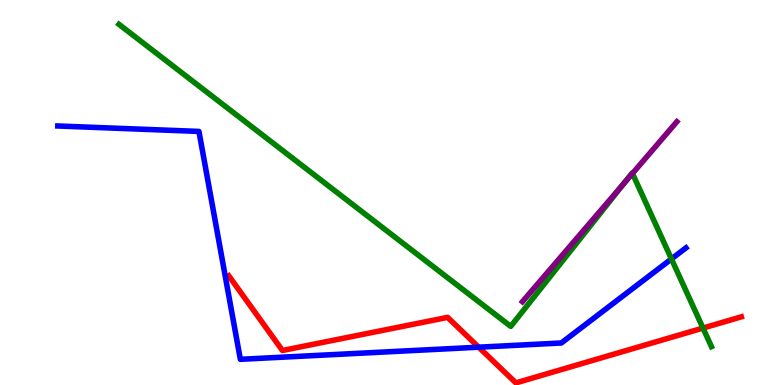[{'lines': ['blue', 'red'], 'intersections': [{'x': 6.18, 'y': 0.982}]}, {'lines': ['green', 'red'], 'intersections': [{'x': 9.07, 'y': 1.48}]}, {'lines': ['purple', 'red'], 'intersections': []}, {'lines': ['blue', 'green'], 'intersections': [{'x': 8.66, 'y': 3.27}]}, {'lines': ['blue', 'purple'], 'intersections': []}, {'lines': ['green', 'purple'], 'intersections': [{'x': 8.04, 'y': 5.22}, {'x': 8.16, 'y': 5.49}]}]